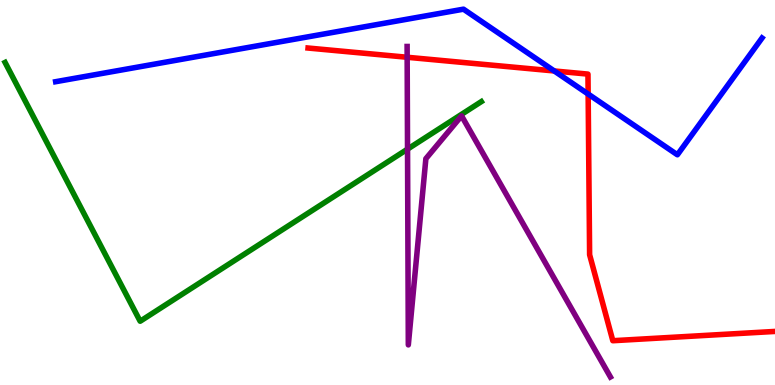[{'lines': ['blue', 'red'], 'intersections': [{'x': 7.15, 'y': 8.16}, {'x': 7.59, 'y': 7.56}]}, {'lines': ['green', 'red'], 'intersections': []}, {'lines': ['purple', 'red'], 'intersections': [{'x': 5.25, 'y': 8.51}]}, {'lines': ['blue', 'green'], 'intersections': []}, {'lines': ['blue', 'purple'], 'intersections': []}, {'lines': ['green', 'purple'], 'intersections': [{'x': 5.26, 'y': 6.13}]}]